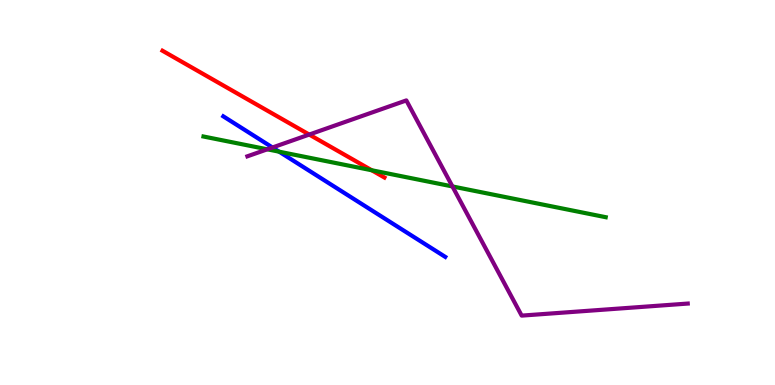[{'lines': ['blue', 'red'], 'intersections': []}, {'lines': ['green', 'red'], 'intersections': [{'x': 4.8, 'y': 5.58}]}, {'lines': ['purple', 'red'], 'intersections': [{'x': 3.99, 'y': 6.5}]}, {'lines': ['blue', 'green'], 'intersections': [{'x': 3.6, 'y': 6.06}]}, {'lines': ['blue', 'purple'], 'intersections': [{'x': 3.52, 'y': 6.17}]}, {'lines': ['green', 'purple'], 'intersections': [{'x': 3.45, 'y': 6.12}, {'x': 5.84, 'y': 5.16}]}]